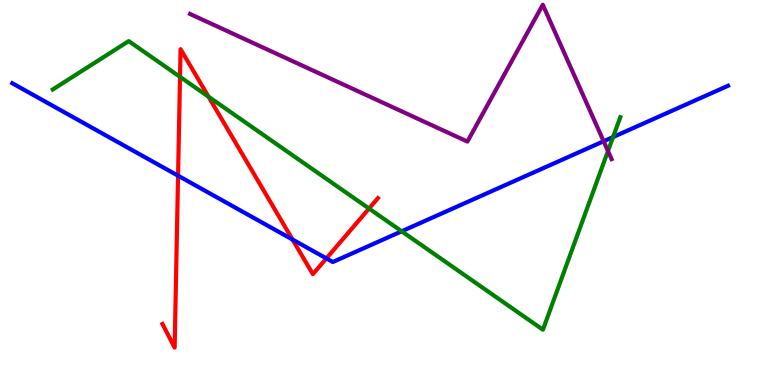[{'lines': ['blue', 'red'], 'intersections': [{'x': 2.3, 'y': 5.44}, {'x': 3.77, 'y': 3.78}, {'x': 4.21, 'y': 3.29}]}, {'lines': ['green', 'red'], 'intersections': [{'x': 2.32, 'y': 8.0}, {'x': 2.69, 'y': 7.49}, {'x': 4.76, 'y': 4.58}]}, {'lines': ['purple', 'red'], 'intersections': []}, {'lines': ['blue', 'green'], 'intersections': [{'x': 5.18, 'y': 3.99}, {'x': 7.91, 'y': 6.44}]}, {'lines': ['blue', 'purple'], 'intersections': [{'x': 7.79, 'y': 6.33}]}, {'lines': ['green', 'purple'], 'intersections': [{'x': 7.84, 'y': 6.08}]}]